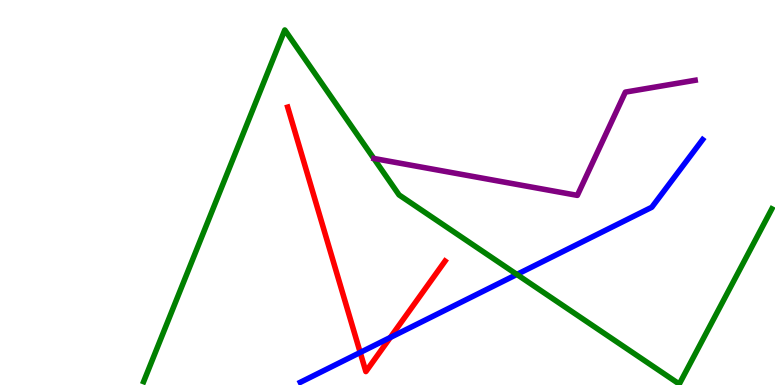[{'lines': ['blue', 'red'], 'intersections': [{'x': 4.65, 'y': 0.845}, {'x': 5.04, 'y': 1.23}]}, {'lines': ['green', 'red'], 'intersections': []}, {'lines': ['purple', 'red'], 'intersections': []}, {'lines': ['blue', 'green'], 'intersections': [{'x': 6.67, 'y': 2.87}]}, {'lines': ['blue', 'purple'], 'intersections': []}, {'lines': ['green', 'purple'], 'intersections': []}]